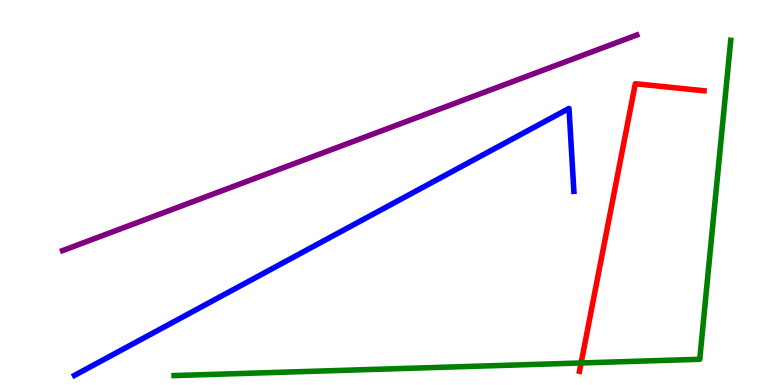[{'lines': ['blue', 'red'], 'intersections': []}, {'lines': ['green', 'red'], 'intersections': [{'x': 7.5, 'y': 0.572}]}, {'lines': ['purple', 'red'], 'intersections': []}, {'lines': ['blue', 'green'], 'intersections': []}, {'lines': ['blue', 'purple'], 'intersections': []}, {'lines': ['green', 'purple'], 'intersections': []}]